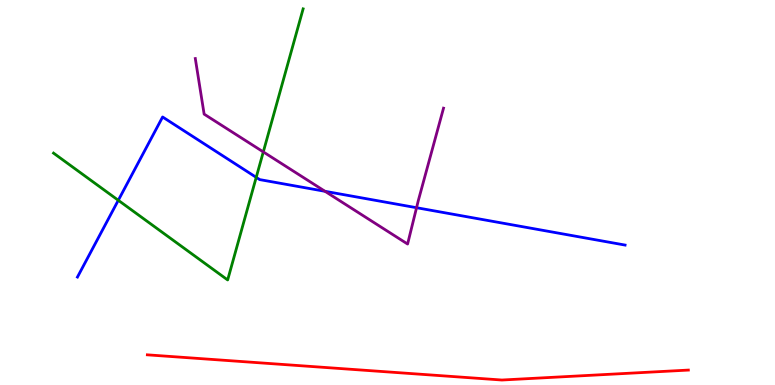[{'lines': ['blue', 'red'], 'intersections': []}, {'lines': ['green', 'red'], 'intersections': []}, {'lines': ['purple', 'red'], 'intersections': []}, {'lines': ['blue', 'green'], 'intersections': [{'x': 1.53, 'y': 4.8}, {'x': 3.31, 'y': 5.39}]}, {'lines': ['blue', 'purple'], 'intersections': [{'x': 4.19, 'y': 5.03}, {'x': 5.37, 'y': 4.61}]}, {'lines': ['green', 'purple'], 'intersections': [{'x': 3.4, 'y': 6.05}]}]